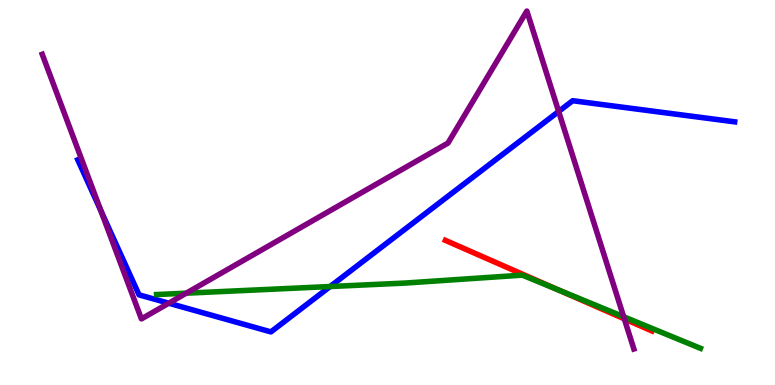[{'lines': ['blue', 'red'], 'intersections': []}, {'lines': ['green', 'red'], 'intersections': [{'x': 7.21, 'y': 2.47}]}, {'lines': ['purple', 'red'], 'intersections': [{'x': 8.06, 'y': 1.72}]}, {'lines': ['blue', 'green'], 'intersections': [{'x': 4.26, 'y': 2.56}]}, {'lines': ['blue', 'purple'], 'intersections': [{'x': 1.3, 'y': 4.53}, {'x': 2.18, 'y': 2.12}, {'x': 7.21, 'y': 7.1}]}, {'lines': ['green', 'purple'], 'intersections': [{'x': 2.4, 'y': 2.38}, {'x': 8.05, 'y': 1.77}]}]